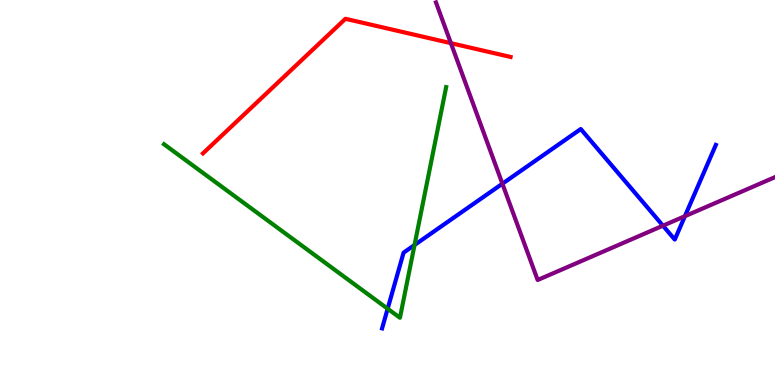[{'lines': ['blue', 'red'], 'intersections': []}, {'lines': ['green', 'red'], 'intersections': []}, {'lines': ['purple', 'red'], 'intersections': [{'x': 5.82, 'y': 8.88}]}, {'lines': ['blue', 'green'], 'intersections': [{'x': 5.0, 'y': 1.98}, {'x': 5.35, 'y': 3.64}]}, {'lines': ['blue', 'purple'], 'intersections': [{'x': 6.48, 'y': 5.23}, {'x': 8.55, 'y': 4.14}, {'x': 8.84, 'y': 4.38}]}, {'lines': ['green', 'purple'], 'intersections': []}]